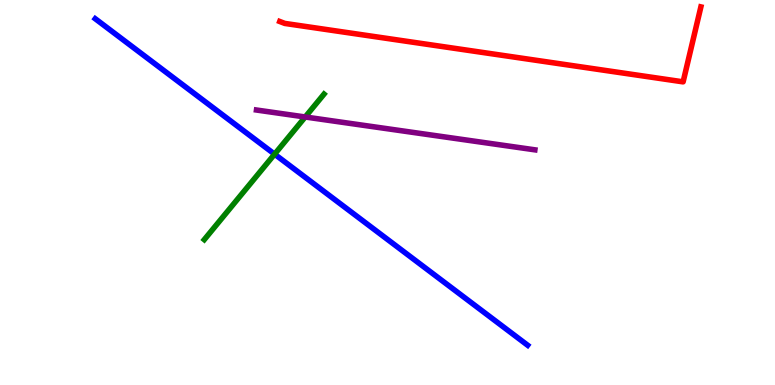[{'lines': ['blue', 'red'], 'intersections': []}, {'lines': ['green', 'red'], 'intersections': []}, {'lines': ['purple', 'red'], 'intersections': []}, {'lines': ['blue', 'green'], 'intersections': [{'x': 3.54, 'y': 6.0}]}, {'lines': ['blue', 'purple'], 'intersections': []}, {'lines': ['green', 'purple'], 'intersections': [{'x': 3.94, 'y': 6.96}]}]